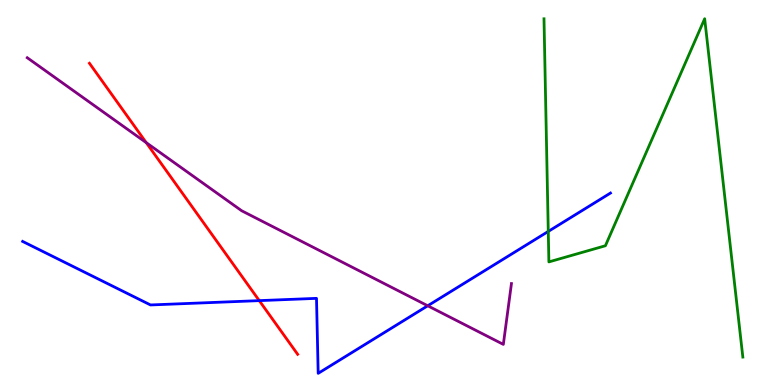[{'lines': ['blue', 'red'], 'intersections': [{'x': 3.35, 'y': 2.19}]}, {'lines': ['green', 'red'], 'intersections': []}, {'lines': ['purple', 'red'], 'intersections': [{'x': 1.89, 'y': 6.29}]}, {'lines': ['blue', 'green'], 'intersections': [{'x': 7.07, 'y': 3.99}]}, {'lines': ['blue', 'purple'], 'intersections': [{'x': 5.52, 'y': 2.06}]}, {'lines': ['green', 'purple'], 'intersections': []}]